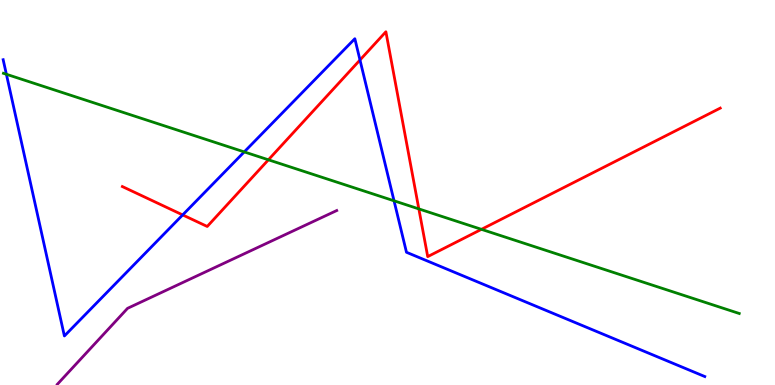[{'lines': ['blue', 'red'], 'intersections': [{'x': 2.36, 'y': 4.42}, {'x': 4.65, 'y': 8.44}]}, {'lines': ['green', 'red'], 'intersections': [{'x': 3.46, 'y': 5.85}, {'x': 5.4, 'y': 4.57}, {'x': 6.21, 'y': 4.04}]}, {'lines': ['purple', 'red'], 'intersections': []}, {'lines': ['blue', 'green'], 'intersections': [{'x': 0.0825, 'y': 8.07}, {'x': 3.15, 'y': 6.05}, {'x': 5.08, 'y': 4.78}]}, {'lines': ['blue', 'purple'], 'intersections': []}, {'lines': ['green', 'purple'], 'intersections': []}]